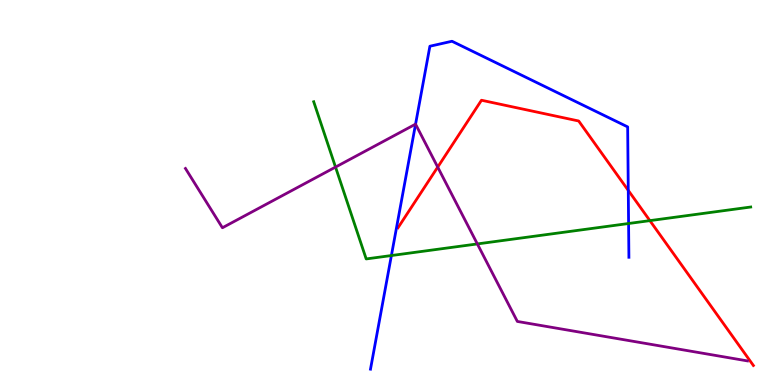[{'lines': ['blue', 'red'], 'intersections': [{'x': 8.11, 'y': 5.05}]}, {'lines': ['green', 'red'], 'intersections': [{'x': 8.39, 'y': 4.27}]}, {'lines': ['purple', 'red'], 'intersections': [{'x': 5.65, 'y': 5.66}]}, {'lines': ['blue', 'green'], 'intersections': [{'x': 5.05, 'y': 3.36}, {'x': 8.11, 'y': 4.19}]}, {'lines': ['blue', 'purple'], 'intersections': [{'x': 5.36, 'y': 6.77}]}, {'lines': ['green', 'purple'], 'intersections': [{'x': 4.33, 'y': 5.66}, {'x': 6.16, 'y': 3.66}]}]